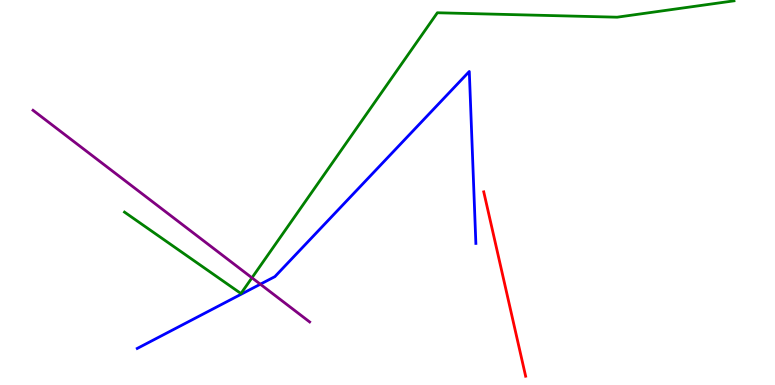[{'lines': ['blue', 'red'], 'intersections': []}, {'lines': ['green', 'red'], 'intersections': []}, {'lines': ['purple', 'red'], 'intersections': []}, {'lines': ['blue', 'green'], 'intersections': []}, {'lines': ['blue', 'purple'], 'intersections': [{'x': 3.36, 'y': 2.62}]}, {'lines': ['green', 'purple'], 'intersections': [{'x': 3.25, 'y': 2.78}]}]